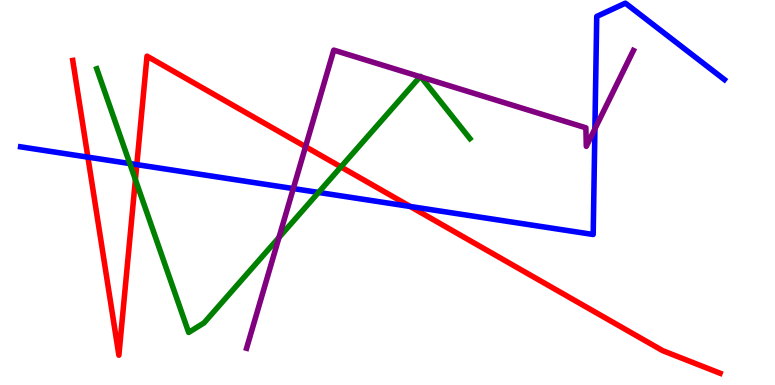[{'lines': ['blue', 'red'], 'intersections': [{'x': 1.13, 'y': 5.92}, {'x': 1.77, 'y': 5.72}, {'x': 5.29, 'y': 4.64}]}, {'lines': ['green', 'red'], 'intersections': [{'x': 1.75, 'y': 5.33}, {'x': 4.4, 'y': 5.66}]}, {'lines': ['purple', 'red'], 'intersections': [{'x': 3.94, 'y': 6.19}]}, {'lines': ['blue', 'green'], 'intersections': [{'x': 1.67, 'y': 5.75}, {'x': 4.11, 'y': 5.0}]}, {'lines': ['blue', 'purple'], 'intersections': [{'x': 3.78, 'y': 5.1}, {'x': 7.68, 'y': 6.65}]}, {'lines': ['green', 'purple'], 'intersections': [{'x': 3.6, 'y': 3.83}, {'x': 5.42, 'y': 8.01}, {'x': 5.43, 'y': 8.0}]}]